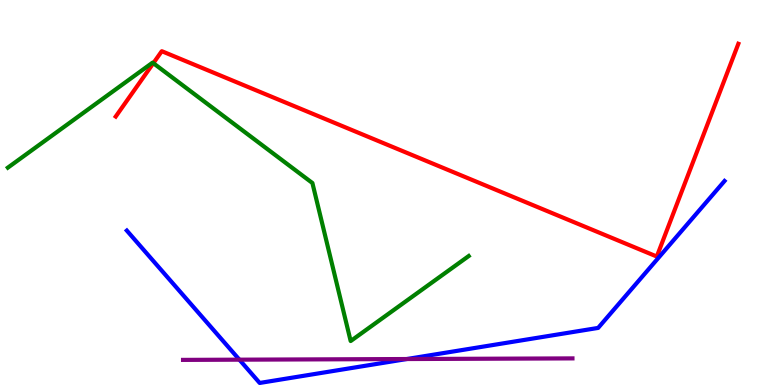[{'lines': ['blue', 'red'], 'intersections': []}, {'lines': ['green', 'red'], 'intersections': [{'x': 1.98, 'y': 8.36}]}, {'lines': ['purple', 'red'], 'intersections': []}, {'lines': ['blue', 'green'], 'intersections': []}, {'lines': ['blue', 'purple'], 'intersections': [{'x': 3.09, 'y': 0.658}, {'x': 5.25, 'y': 0.675}]}, {'lines': ['green', 'purple'], 'intersections': []}]